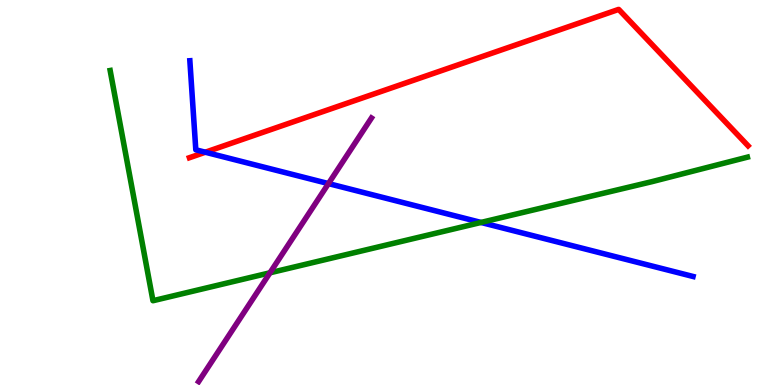[{'lines': ['blue', 'red'], 'intersections': [{'x': 2.65, 'y': 6.05}]}, {'lines': ['green', 'red'], 'intersections': []}, {'lines': ['purple', 'red'], 'intersections': []}, {'lines': ['blue', 'green'], 'intersections': [{'x': 6.21, 'y': 4.22}]}, {'lines': ['blue', 'purple'], 'intersections': [{'x': 4.24, 'y': 5.23}]}, {'lines': ['green', 'purple'], 'intersections': [{'x': 3.48, 'y': 2.91}]}]